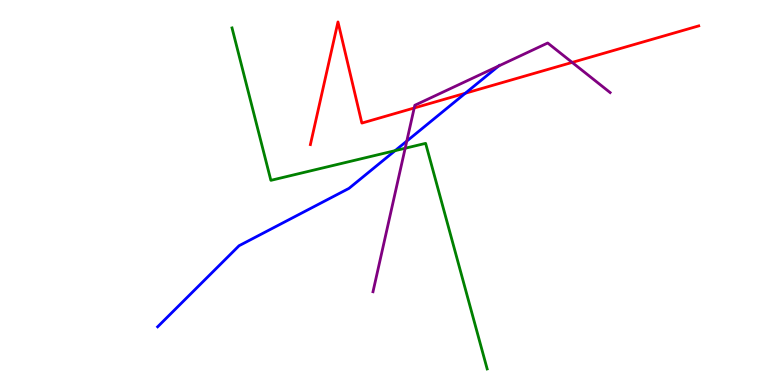[{'lines': ['blue', 'red'], 'intersections': [{'x': 6.0, 'y': 7.58}]}, {'lines': ['green', 'red'], 'intersections': []}, {'lines': ['purple', 'red'], 'intersections': [{'x': 5.34, 'y': 7.2}, {'x': 7.38, 'y': 8.38}]}, {'lines': ['blue', 'green'], 'intersections': [{'x': 5.1, 'y': 6.09}]}, {'lines': ['blue', 'purple'], 'intersections': [{'x': 5.25, 'y': 6.33}, {'x': 6.43, 'y': 8.29}]}, {'lines': ['green', 'purple'], 'intersections': [{'x': 5.23, 'y': 6.15}]}]